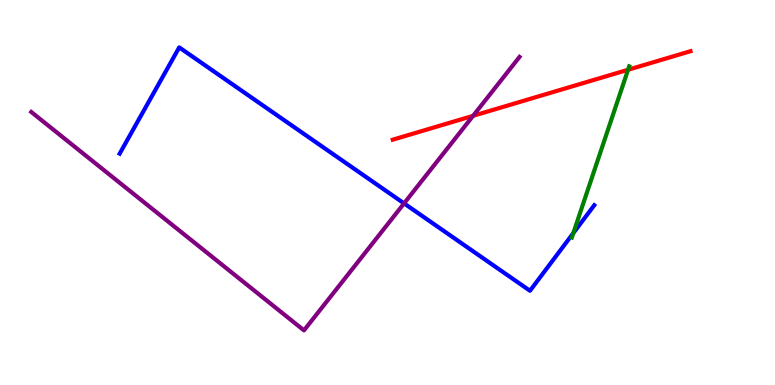[{'lines': ['blue', 'red'], 'intersections': []}, {'lines': ['green', 'red'], 'intersections': [{'x': 8.1, 'y': 8.19}]}, {'lines': ['purple', 'red'], 'intersections': [{'x': 6.1, 'y': 6.99}]}, {'lines': ['blue', 'green'], 'intersections': [{'x': 7.4, 'y': 3.94}]}, {'lines': ['blue', 'purple'], 'intersections': [{'x': 5.21, 'y': 4.72}]}, {'lines': ['green', 'purple'], 'intersections': []}]